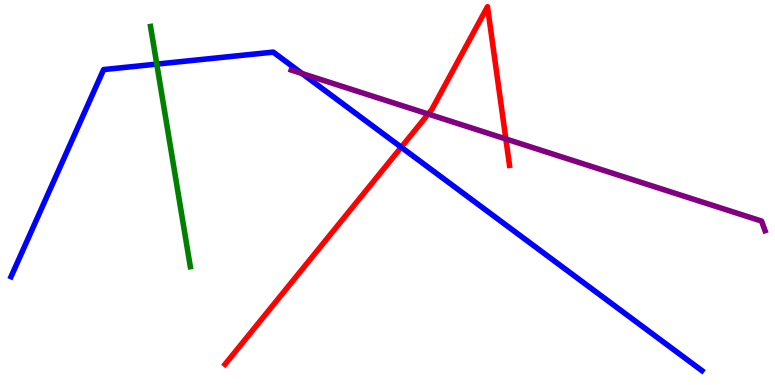[{'lines': ['blue', 'red'], 'intersections': [{'x': 5.18, 'y': 6.18}]}, {'lines': ['green', 'red'], 'intersections': []}, {'lines': ['purple', 'red'], 'intersections': [{'x': 5.53, 'y': 7.04}, {'x': 6.53, 'y': 6.39}]}, {'lines': ['blue', 'green'], 'intersections': [{'x': 2.02, 'y': 8.33}]}, {'lines': ['blue', 'purple'], 'intersections': [{'x': 3.9, 'y': 8.09}]}, {'lines': ['green', 'purple'], 'intersections': []}]